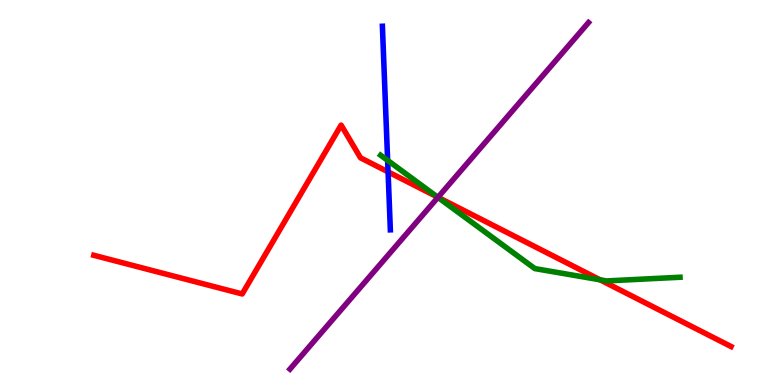[{'lines': ['blue', 'red'], 'intersections': [{'x': 5.01, 'y': 5.54}]}, {'lines': ['green', 'red'], 'intersections': [{'x': 5.64, 'y': 4.88}, {'x': 7.74, 'y': 2.73}]}, {'lines': ['purple', 'red'], 'intersections': [{'x': 5.65, 'y': 4.88}]}, {'lines': ['blue', 'green'], 'intersections': [{'x': 5.0, 'y': 5.83}]}, {'lines': ['blue', 'purple'], 'intersections': []}, {'lines': ['green', 'purple'], 'intersections': [{'x': 5.65, 'y': 4.87}]}]